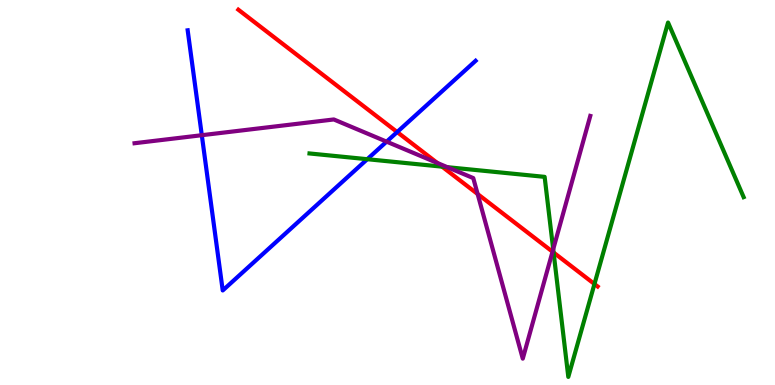[{'lines': ['blue', 'red'], 'intersections': [{'x': 5.12, 'y': 6.57}]}, {'lines': ['green', 'red'], 'intersections': [{'x': 5.7, 'y': 5.67}, {'x': 7.14, 'y': 3.44}, {'x': 7.67, 'y': 2.62}]}, {'lines': ['purple', 'red'], 'intersections': [{'x': 5.64, 'y': 5.77}, {'x': 6.16, 'y': 4.96}, {'x': 7.13, 'y': 3.46}]}, {'lines': ['blue', 'green'], 'intersections': [{'x': 4.74, 'y': 5.86}]}, {'lines': ['blue', 'purple'], 'intersections': [{'x': 2.6, 'y': 6.49}, {'x': 4.99, 'y': 6.32}]}, {'lines': ['green', 'purple'], 'intersections': [{'x': 5.77, 'y': 5.66}, {'x': 7.14, 'y': 3.53}]}]